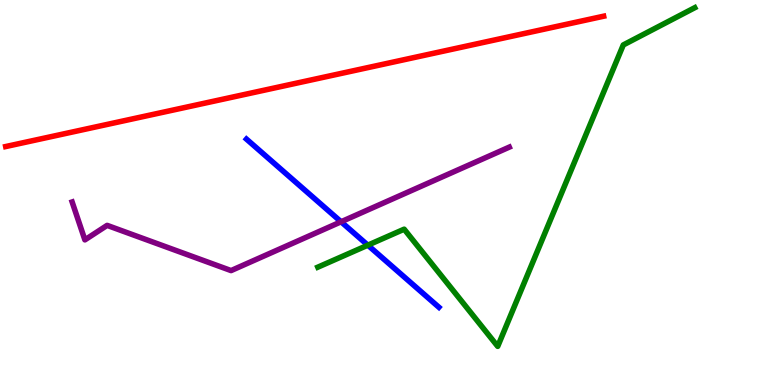[{'lines': ['blue', 'red'], 'intersections': []}, {'lines': ['green', 'red'], 'intersections': []}, {'lines': ['purple', 'red'], 'intersections': []}, {'lines': ['blue', 'green'], 'intersections': [{'x': 4.75, 'y': 3.63}]}, {'lines': ['blue', 'purple'], 'intersections': [{'x': 4.4, 'y': 4.24}]}, {'lines': ['green', 'purple'], 'intersections': []}]